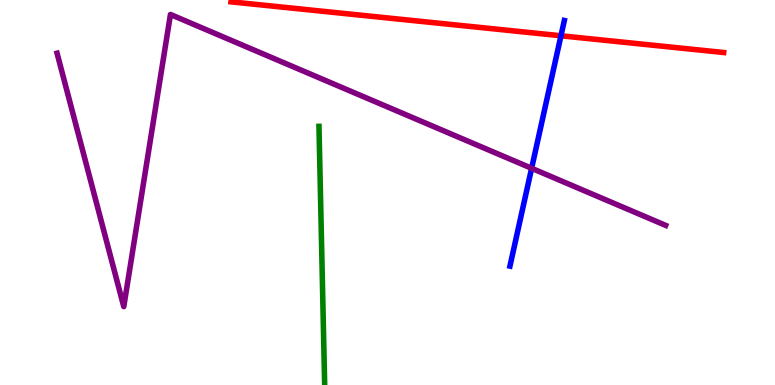[{'lines': ['blue', 'red'], 'intersections': [{'x': 7.24, 'y': 9.07}]}, {'lines': ['green', 'red'], 'intersections': []}, {'lines': ['purple', 'red'], 'intersections': []}, {'lines': ['blue', 'green'], 'intersections': []}, {'lines': ['blue', 'purple'], 'intersections': [{'x': 6.86, 'y': 5.63}]}, {'lines': ['green', 'purple'], 'intersections': []}]